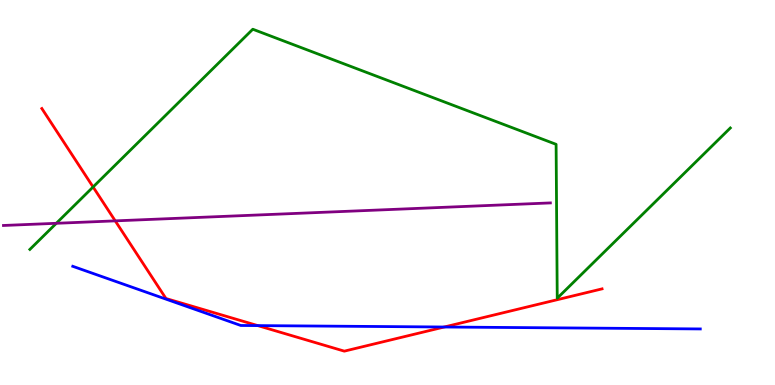[{'lines': ['blue', 'red'], 'intersections': [{'x': 3.33, 'y': 1.54}, {'x': 5.73, 'y': 1.51}]}, {'lines': ['green', 'red'], 'intersections': [{'x': 1.2, 'y': 5.14}]}, {'lines': ['purple', 'red'], 'intersections': [{'x': 1.49, 'y': 4.26}]}, {'lines': ['blue', 'green'], 'intersections': []}, {'lines': ['blue', 'purple'], 'intersections': []}, {'lines': ['green', 'purple'], 'intersections': [{'x': 0.727, 'y': 4.2}]}]